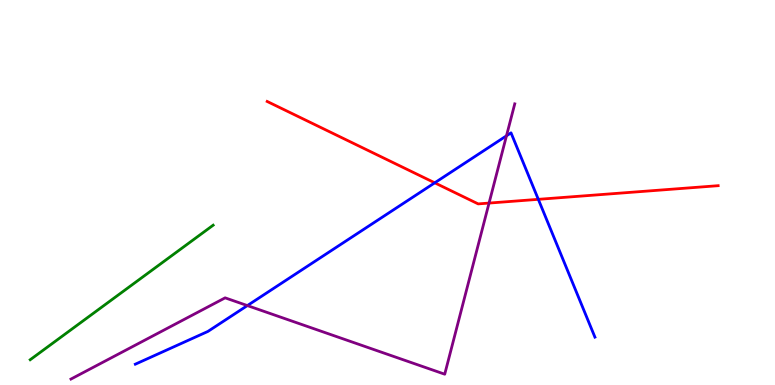[{'lines': ['blue', 'red'], 'intersections': [{'x': 5.61, 'y': 5.25}, {'x': 6.95, 'y': 4.82}]}, {'lines': ['green', 'red'], 'intersections': []}, {'lines': ['purple', 'red'], 'intersections': [{'x': 6.31, 'y': 4.73}]}, {'lines': ['blue', 'green'], 'intersections': []}, {'lines': ['blue', 'purple'], 'intersections': [{'x': 3.19, 'y': 2.06}, {'x': 6.54, 'y': 6.47}]}, {'lines': ['green', 'purple'], 'intersections': []}]